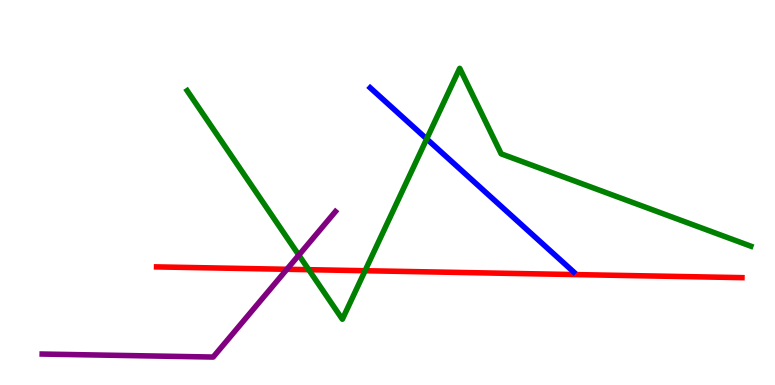[{'lines': ['blue', 'red'], 'intersections': []}, {'lines': ['green', 'red'], 'intersections': [{'x': 3.98, 'y': 3.0}, {'x': 4.71, 'y': 2.97}]}, {'lines': ['purple', 'red'], 'intersections': [{'x': 3.7, 'y': 3.01}]}, {'lines': ['blue', 'green'], 'intersections': [{'x': 5.51, 'y': 6.39}]}, {'lines': ['blue', 'purple'], 'intersections': []}, {'lines': ['green', 'purple'], 'intersections': [{'x': 3.86, 'y': 3.37}]}]